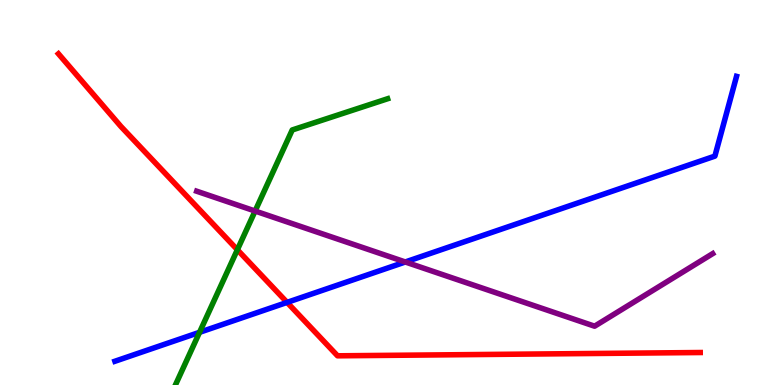[{'lines': ['blue', 'red'], 'intersections': [{'x': 3.7, 'y': 2.15}]}, {'lines': ['green', 'red'], 'intersections': [{'x': 3.06, 'y': 3.51}]}, {'lines': ['purple', 'red'], 'intersections': []}, {'lines': ['blue', 'green'], 'intersections': [{'x': 2.57, 'y': 1.37}]}, {'lines': ['blue', 'purple'], 'intersections': [{'x': 5.23, 'y': 3.2}]}, {'lines': ['green', 'purple'], 'intersections': [{'x': 3.29, 'y': 4.52}]}]